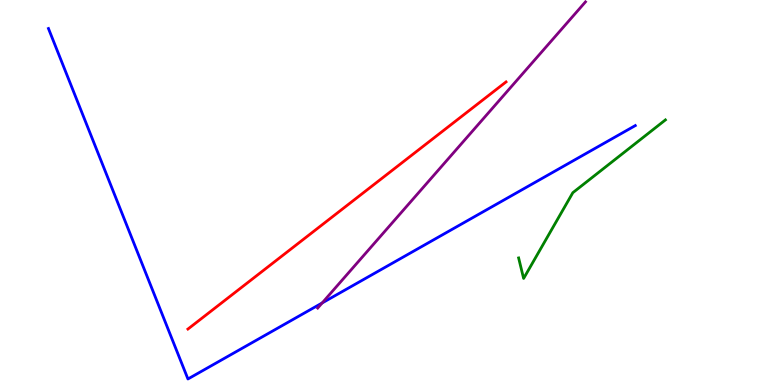[{'lines': ['blue', 'red'], 'intersections': []}, {'lines': ['green', 'red'], 'intersections': []}, {'lines': ['purple', 'red'], 'intersections': []}, {'lines': ['blue', 'green'], 'intersections': []}, {'lines': ['blue', 'purple'], 'intersections': [{'x': 4.16, 'y': 2.13}]}, {'lines': ['green', 'purple'], 'intersections': []}]